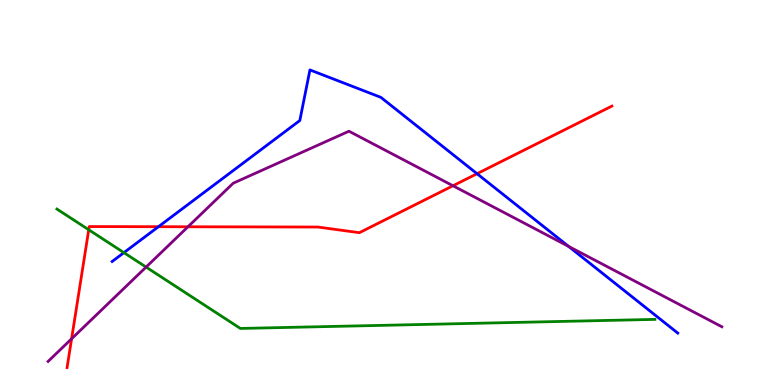[{'lines': ['blue', 'red'], 'intersections': [{'x': 2.04, 'y': 4.11}, {'x': 6.16, 'y': 5.49}]}, {'lines': ['green', 'red'], 'intersections': [{'x': 1.15, 'y': 4.03}]}, {'lines': ['purple', 'red'], 'intersections': [{'x': 0.924, 'y': 1.2}, {'x': 2.43, 'y': 4.11}, {'x': 5.85, 'y': 5.18}]}, {'lines': ['blue', 'green'], 'intersections': [{'x': 1.6, 'y': 3.44}]}, {'lines': ['blue', 'purple'], 'intersections': [{'x': 7.34, 'y': 3.6}]}, {'lines': ['green', 'purple'], 'intersections': [{'x': 1.89, 'y': 3.06}]}]